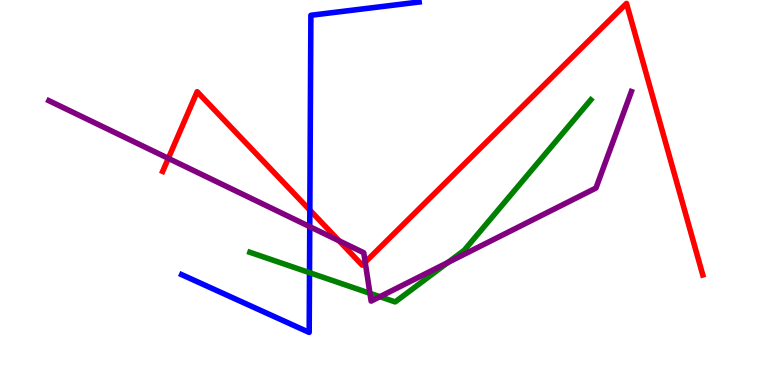[{'lines': ['blue', 'red'], 'intersections': [{'x': 4.0, 'y': 4.54}]}, {'lines': ['green', 'red'], 'intersections': []}, {'lines': ['purple', 'red'], 'intersections': [{'x': 2.17, 'y': 5.89}, {'x': 4.37, 'y': 3.75}, {'x': 4.71, 'y': 3.19}]}, {'lines': ['blue', 'green'], 'intersections': [{'x': 3.99, 'y': 2.92}]}, {'lines': ['blue', 'purple'], 'intersections': [{'x': 4.0, 'y': 4.11}]}, {'lines': ['green', 'purple'], 'intersections': [{'x': 4.77, 'y': 2.38}, {'x': 4.9, 'y': 2.29}, {'x': 5.78, 'y': 3.18}]}]